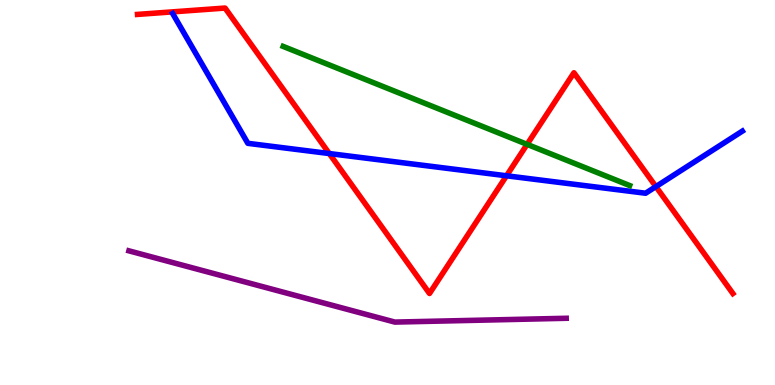[{'lines': ['blue', 'red'], 'intersections': [{'x': 4.25, 'y': 6.01}, {'x': 6.54, 'y': 5.43}, {'x': 8.46, 'y': 5.15}]}, {'lines': ['green', 'red'], 'intersections': [{'x': 6.8, 'y': 6.25}]}, {'lines': ['purple', 'red'], 'intersections': []}, {'lines': ['blue', 'green'], 'intersections': []}, {'lines': ['blue', 'purple'], 'intersections': []}, {'lines': ['green', 'purple'], 'intersections': []}]